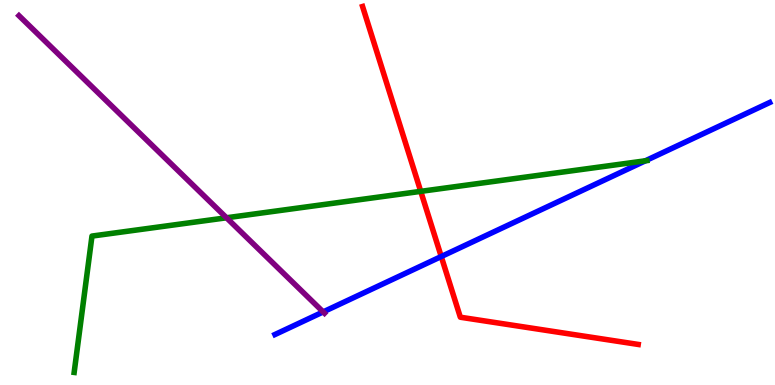[{'lines': ['blue', 'red'], 'intersections': [{'x': 5.69, 'y': 3.34}]}, {'lines': ['green', 'red'], 'intersections': [{'x': 5.43, 'y': 5.03}]}, {'lines': ['purple', 'red'], 'intersections': []}, {'lines': ['blue', 'green'], 'intersections': [{'x': 8.33, 'y': 5.82}]}, {'lines': ['blue', 'purple'], 'intersections': [{'x': 4.17, 'y': 1.9}]}, {'lines': ['green', 'purple'], 'intersections': [{'x': 2.92, 'y': 4.34}]}]